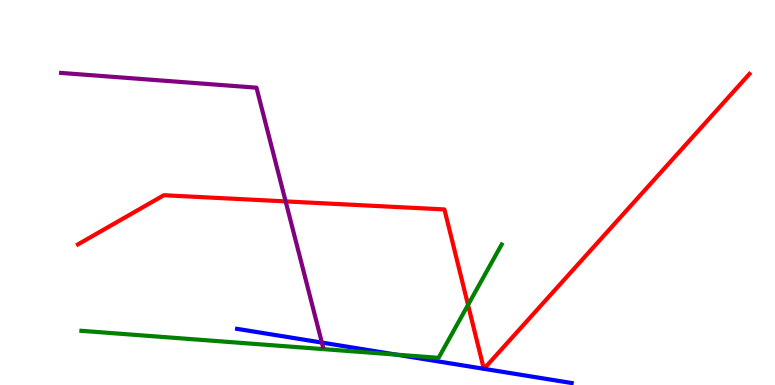[{'lines': ['blue', 'red'], 'intersections': [{'x': 6.24, 'y': 0.421}, {'x': 6.24, 'y': 0.42}]}, {'lines': ['green', 'red'], 'intersections': [{'x': 6.04, 'y': 2.08}]}, {'lines': ['purple', 'red'], 'intersections': [{'x': 3.69, 'y': 4.77}]}, {'lines': ['blue', 'green'], 'intersections': [{'x': 5.12, 'y': 0.788}]}, {'lines': ['blue', 'purple'], 'intersections': [{'x': 4.15, 'y': 1.1}]}, {'lines': ['green', 'purple'], 'intersections': []}]